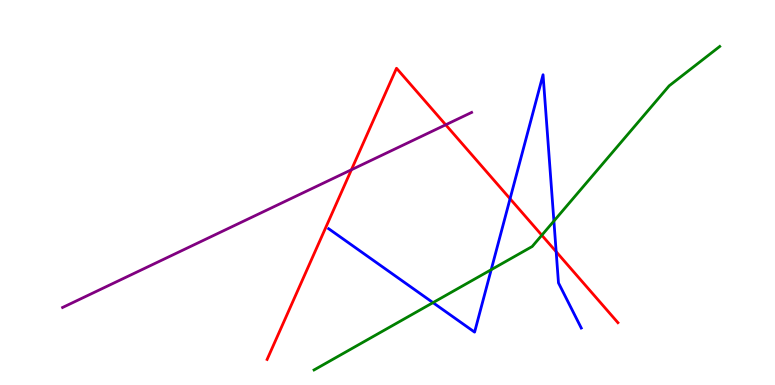[{'lines': ['blue', 'red'], 'intersections': [{'x': 6.58, 'y': 4.84}, {'x': 7.18, 'y': 3.46}]}, {'lines': ['green', 'red'], 'intersections': [{'x': 6.99, 'y': 3.89}]}, {'lines': ['purple', 'red'], 'intersections': [{'x': 4.53, 'y': 5.59}, {'x': 5.75, 'y': 6.76}]}, {'lines': ['blue', 'green'], 'intersections': [{'x': 5.59, 'y': 2.14}, {'x': 6.34, 'y': 2.99}, {'x': 7.15, 'y': 4.26}]}, {'lines': ['blue', 'purple'], 'intersections': []}, {'lines': ['green', 'purple'], 'intersections': []}]